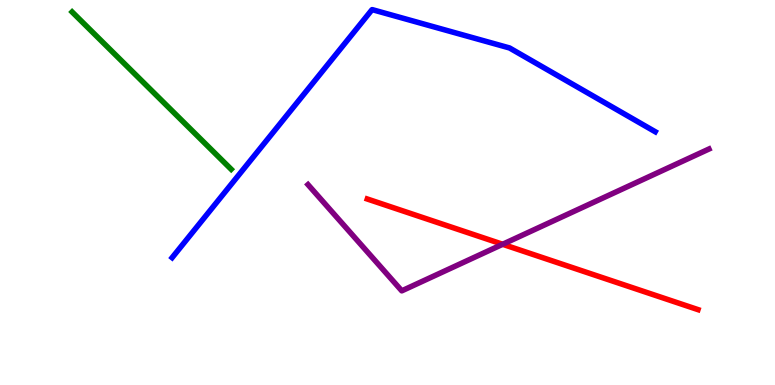[{'lines': ['blue', 'red'], 'intersections': []}, {'lines': ['green', 'red'], 'intersections': []}, {'lines': ['purple', 'red'], 'intersections': [{'x': 6.49, 'y': 3.66}]}, {'lines': ['blue', 'green'], 'intersections': []}, {'lines': ['blue', 'purple'], 'intersections': []}, {'lines': ['green', 'purple'], 'intersections': []}]